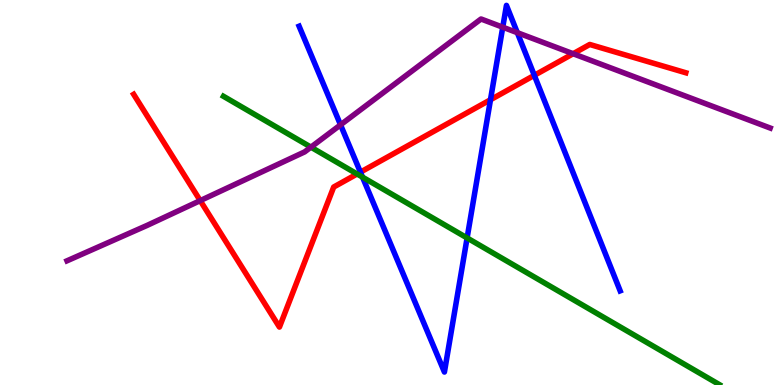[{'lines': ['blue', 'red'], 'intersections': [{'x': 4.65, 'y': 5.53}, {'x': 6.33, 'y': 7.41}, {'x': 6.89, 'y': 8.04}]}, {'lines': ['green', 'red'], 'intersections': [{'x': 4.61, 'y': 5.48}]}, {'lines': ['purple', 'red'], 'intersections': [{'x': 2.58, 'y': 4.79}, {'x': 7.4, 'y': 8.6}]}, {'lines': ['blue', 'green'], 'intersections': [{'x': 4.68, 'y': 5.4}, {'x': 6.03, 'y': 3.82}]}, {'lines': ['blue', 'purple'], 'intersections': [{'x': 4.39, 'y': 6.76}, {'x': 6.49, 'y': 9.29}, {'x': 6.68, 'y': 9.15}]}, {'lines': ['green', 'purple'], 'intersections': [{'x': 4.01, 'y': 6.18}]}]